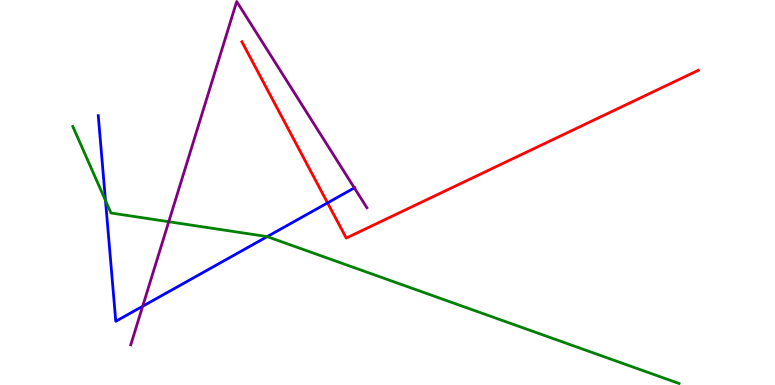[{'lines': ['blue', 'red'], 'intersections': [{'x': 4.23, 'y': 4.73}]}, {'lines': ['green', 'red'], 'intersections': []}, {'lines': ['purple', 'red'], 'intersections': []}, {'lines': ['blue', 'green'], 'intersections': [{'x': 1.36, 'y': 4.79}, {'x': 3.45, 'y': 3.85}]}, {'lines': ['blue', 'purple'], 'intersections': [{'x': 1.84, 'y': 2.05}, {'x': 4.57, 'y': 5.12}]}, {'lines': ['green', 'purple'], 'intersections': [{'x': 2.18, 'y': 4.24}]}]